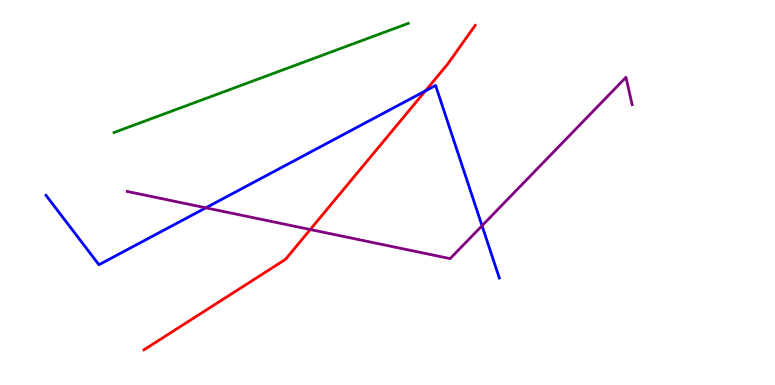[{'lines': ['blue', 'red'], 'intersections': [{'x': 5.49, 'y': 7.64}]}, {'lines': ['green', 'red'], 'intersections': []}, {'lines': ['purple', 'red'], 'intersections': [{'x': 4.0, 'y': 4.04}]}, {'lines': ['blue', 'green'], 'intersections': []}, {'lines': ['blue', 'purple'], 'intersections': [{'x': 2.66, 'y': 4.6}, {'x': 6.22, 'y': 4.14}]}, {'lines': ['green', 'purple'], 'intersections': []}]